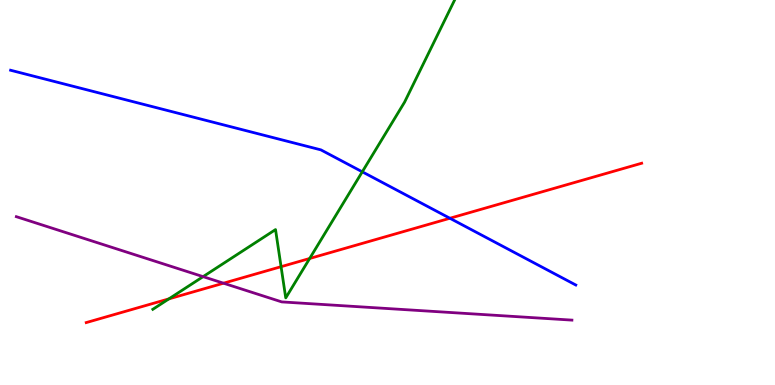[{'lines': ['blue', 'red'], 'intersections': [{'x': 5.81, 'y': 4.33}]}, {'lines': ['green', 'red'], 'intersections': [{'x': 2.18, 'y': 2.24}, {'x': 3.63, 'y': 3.07}, {'x': 4.0, 'y': 3.29}]}, {'lines': ['purple', 'red'], 'intersections': [{'x': 2.88, 'y': 2.64}]}, {'lines': ['blue', 'green'], 'intersections': [{'x': 4.67, 'y': 5.54}]}, {'lines': ['blue', 'purple'], 'intersections': []}, {'lines': ['green', 'purple'], 'intersections': [{'x': 2.62, 'y': 2.81}]}]